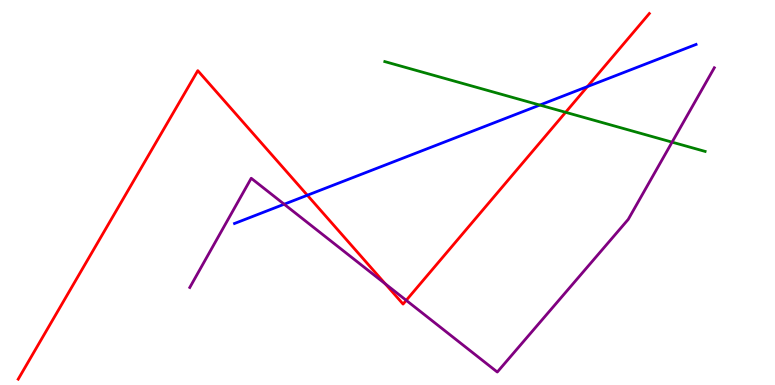[{'lines': ['blue', 'red'], 'intersections': [{'x': 3.97, 'y': 4.93}, {'x': 7.58, 'y': 7.75}]}, {'lines': ['green', 'red'], 'intersections': [{'x': 7.3, 'y': 7.08}]}, {'lines': ['purple', 'red'], 'intersections': [{'x': 4.97, 'y': 2.63}, {'x': 5.24, 'y': 2.2}]}, {'lines': ['blue', 'green'], 'intersections': [{'x': 6.97, 'y': 7.27}]}, {'lines': ['blue', 'purple'], 'intersections': [{'x': 3.67, 'y': 4.7}]}, {'lines': ['green', 'purple'], 'intersections': [{'x': 8.67, 'y': 6.31}]}]